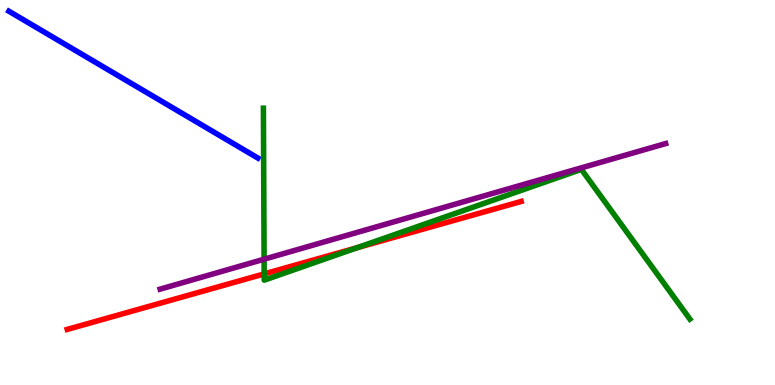[{'lines': ['blue', 'red'], 'intersections': []}, {'lines': ['green', 'red'], 'intersections': [{'x': 3.41, 'y': 2.89}, {'x': 4.61, 'y': 3.57}]}, {'lines': ['purple', 'red'], 'intersections': []}, {'lines': ['blue', 'green'], 'intersections': []}, {'lines': ['blue', 'purple'], 'intersections': []}, {'lines': ['green', 'purple'], 'intersections': [{'x': 3.41, 'y': 3.27}]}]